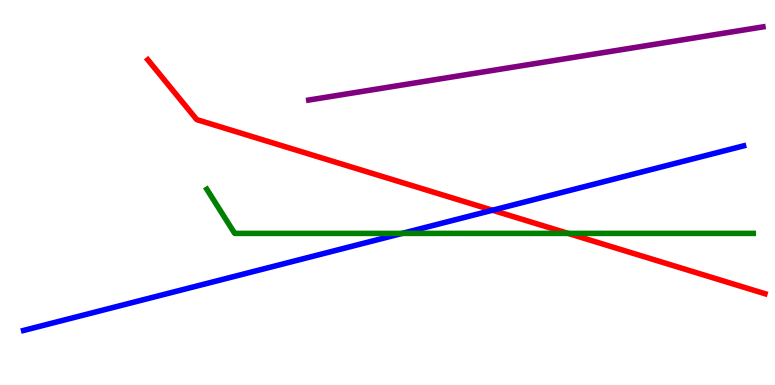[{'lines': ['blue', 'red'], 'intersections': [{'x': 6.35, 'y': 4.54}]}, {'lines': ['green', 'red'], 'intersections': [{'x': 7.33, 'y': 3.94}]}, {'lines': ['purple', 'red'], 'intersections': []}, {'lines': ['blue', 'green'], 'intersections': [{'x': 5.19, 'y': 3.94}]}, {'lines': ['blue', 'purple'], 'intersections': []}, {'lines': ['green', 'purple'], 'intersections': []}]